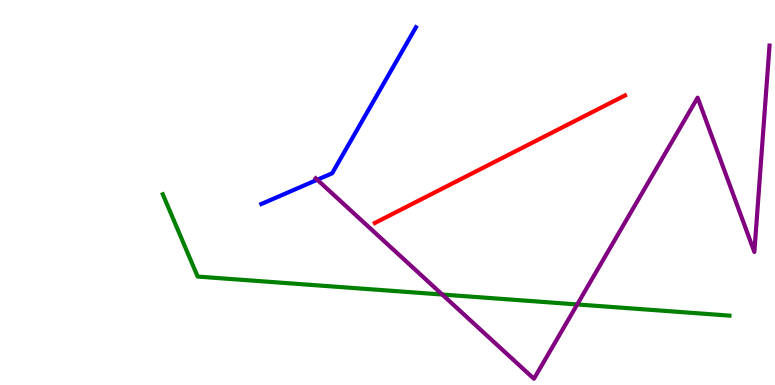[{'lines': ['blue', 'red'], 'intersections': []}, {'lines': ['green', 'red'], 'intersections': []}, {'lines': ['purple', 'red'], 'intersections': []}, {'lines': ['blue', 'green'], 'intersections': []}, {'lines': ['blue', 'purple'], 'intersections': [{'x': 4.09, 'y': 5.33}]}, {'lines': ['green', 'purple'], 'intersections': [{'x': 5.71, 'y': 2.35}, {'x': 7.45, 'y': 2.09}]}]